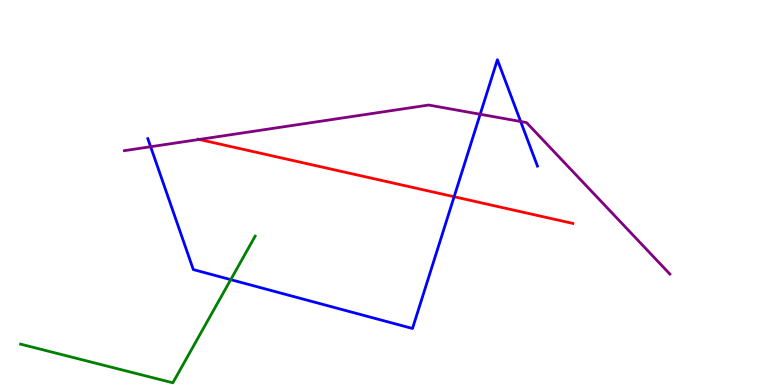[{'lines': ['blue', 'red'], 'intersections': [{'x': 5.86, 'y': 4.89}]}, {'lines': ['green', 'red'], 'intersections': []}, {'lines': ['purple', 'red'], 'intersections': [{'x': 2.57, 'y': 6.38}]}, {'lines': ['blue', 'green'], 'intersections': [{'x': 2.98, 'y': 2.74}]}, {'lines': ['blue', 'purple'], 'intersections': [{'x': 1.94, 'y': 6.19}, {'x': 6.2, 'y': 7.03}, {'x': 6.72, 'y': 6.84}]}, {'lines': ['green', 'purple'], 'intersections': []}]